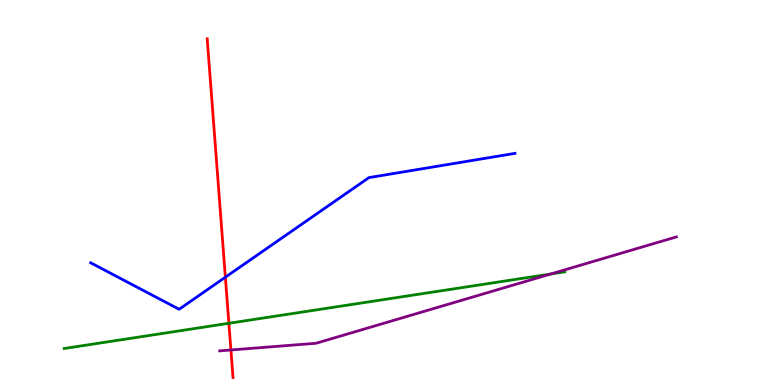[{'lines': ['blue', 'red'], 'intersections': [{'x': 2.91, 'y': 2.8}]}, {'lines': ['green', 'red'], 'intersections': [{'x': 2.95, 'y': 1.6}]}, {'lines': ['purple', 'red'], 'intersections': [{'x': 2.98, 'y': 0.91}]}, {'lines': ['blue', 'green'], 'intersections': []}, {'lines': ['blue', 'purple'], 'intersections': []}, {'lines': ['green', 'purple'], 'intersections': [{'x': 7.1, 'y': 2.88}]}]